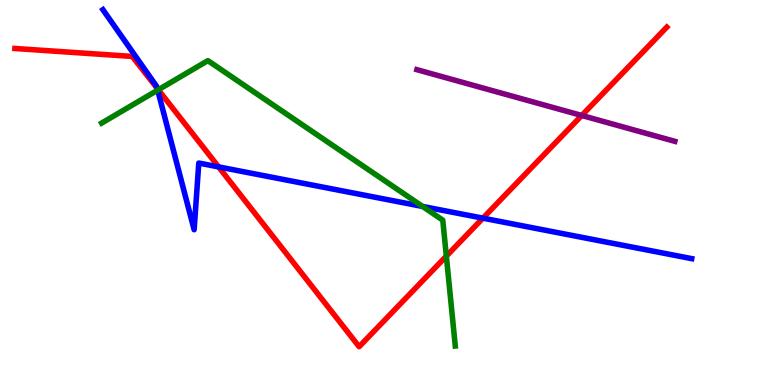[{'lines': ['blue', 'red'], 'intersections': [{'x': 2.03, 'y': 7.7}, {'x': 2.82, 'y': 5.66}, {'x': 6.23, 'y': 4.33}]}, {'lines': ['green', 'red'], 'intersections': [{'x': 2.04, 'y': 7.67}, {'x': 5.76, 'y': 3.35}]}, {'lines': ['purple', 'red'], 'intersections': [{'x': 7.51, 'y': 7.0}]}, {'lines': ['blue', 'green'], 'intersections': [{'x': 2.03, 'y': 7.66}, {'x': 5.45, 'y': 4.64}]}, {'lines': ['blue', 'purple'], 'intersections': []}, {'lines': ['green', 'purple'], 'intersections': []}]